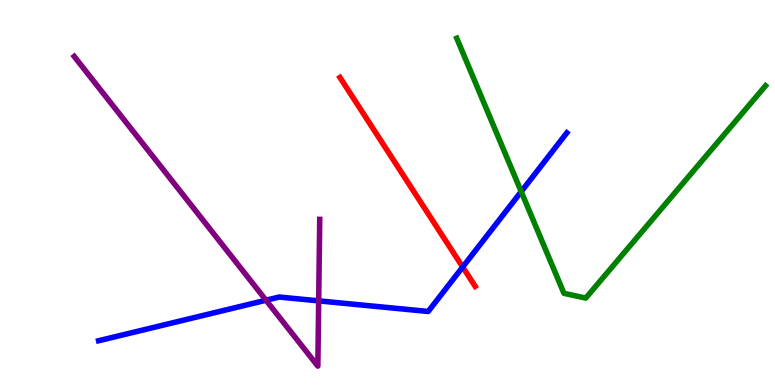[{'lines': ['blue', 'red'], 'intersections': [{'x': 5.97, 'y': 3.06}]}, {'lines': ['green', 'red'], 'intersections': []}, {'lines': ['purple', 'red'], 'intersections': []}, {'lines': ['blue', 'green'], 'intersections': [{'x': 6.73, 'y': 5.02}]}, {'lines': ['blue', 'purple'], 'intersections': [{'x': 3.43, 'y': 2.2}, {'x': 4.11, 'y': 2.19}]}, {'lines': ['green', 'purple'], 'intersections': []}]